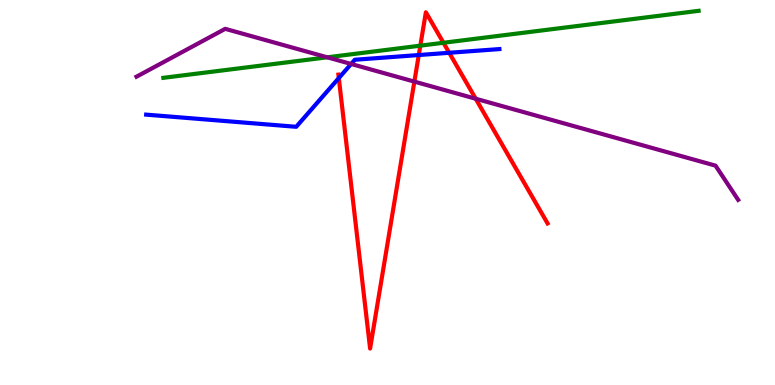[{'lines': ['blue', 'red'], 'intersections': [{'x': 4.37, 'y': 7.97}, {'x': 5.4, 'y': 8.57}, {'x': 5.8, 'y': 8.63}]}, {'lines': ['green', 'red'], 'intersections': [{'x': 5.42, 'y': 8.81}, {'x': 5.72, 'y': 8.89}]}, {'lines': ['purple', 'red'], 'intersections': [{'x': 5.35, 'y': 7.88}, {'x': 6.14, 'y': 7.44}]}, {'lines': ['blue', 'green'], 'intersections': []}, {'lines': ['blue', 'purple'], 'intersections': [{'x': 4.53, 'y': 8.34}]}, {'lines': ['green', 'purple'], 'intersections': [{'x': 4.22, 'y': 8.51}]}]